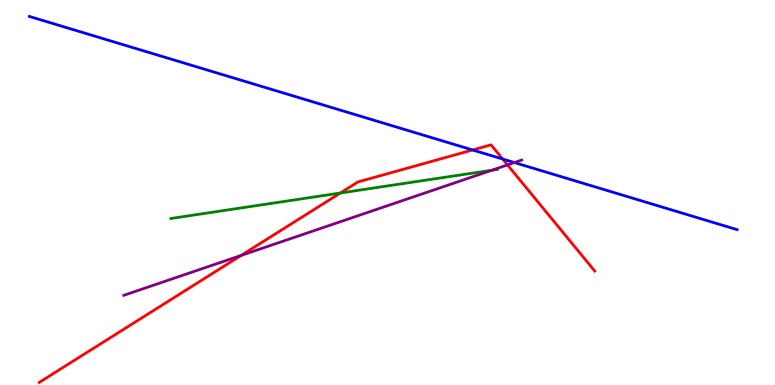[{'lines': ['blue', 'red'], 'intersections': [{'x': 6.1, 'y': 6.1}, {'x': 6.49, 'y': 5.87}]}, {'lines': ['green', 'red'], 'intersections': [{'x': 4.39, 'y': 4.99}]}, {'lines': ['purple', 'red'], 'intersections': [{'x': 3.11, 'y': 3.37}, {'x': 6.55, 'y': 5.72}]}, {'lines': ['blue', 'green'], 'intersections': []}, {'lines': ['blue', 'purple'], 'intersections': [{'x': 6.64, 'y': 5.78}]}, {'lines': ['green', 'purple'], 'intersections': [{'x': 6.35, 'y': 5.58}]}]